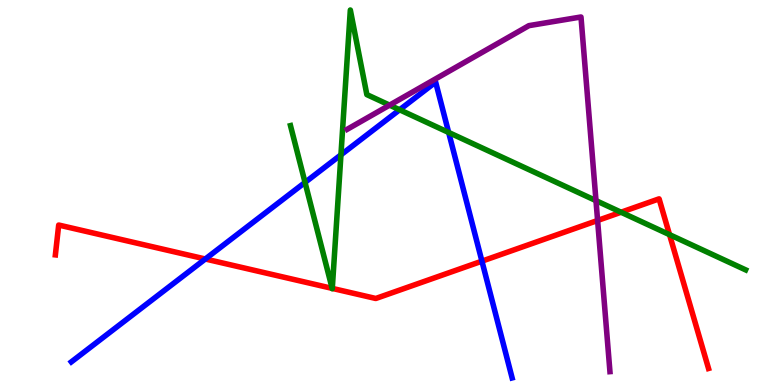[{'lines': ['blue', 'red'], 'intersections': [{'x': 2.65, 'y': 3.27}, {'x': 6.22, 'y': 3.22}]}, {'lines': ['green', 'red'], 'intersections': [{'x': 4.29, 'y': 2.51}, {'x': 4.29, 'y': 2.51}, {'x': 8.01, 'y': 4.49}, {'x': 8.64, 'y': 3.9}]}, {'lines': ['purple', 'red'], 'intersections': [{'x': 7.71, 'y': 4.27}]}, {'lines': ['blue', 'green'], 'intersections': [{'x': 3.94, 'y': 5.26}, {'x': 4.4, 'y': 5.98}, {'x': 5.16, 'y': 7.15}, {'x': 5.79, 'y': 6.56}]}, {'lines': ['blue', 'purple'], 'intersections': []}, {'lines': ['green', 'purple'], 'intersections': [{'x': 5.03, 'y': 7.27}, {'x': 7.69, 'y': 4.79}]}]